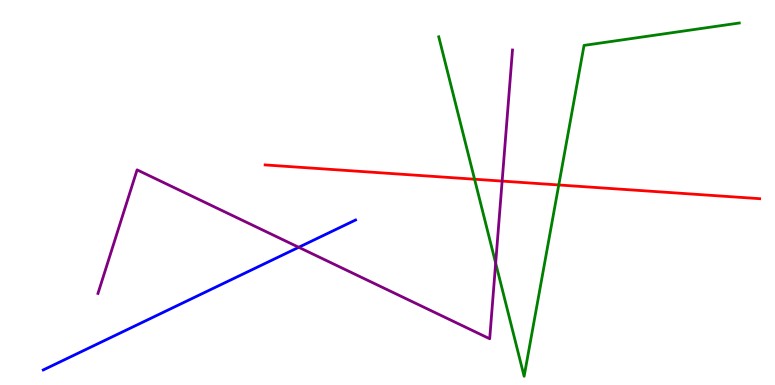[{'lines': ['blue', 'red'], 'intersections': []}, {'lines': ['green', 'red'], 'intersections': [{'x': 6.12, 'y': 5.35}, {'x': 7.21, 'y': 5.2}]}, {'lines': ['purple', 'red'], 'intersections': [{'x': 6.48, 'y': 5.3}]}, {'lines': ['blue', 'green'], 'intersections': []}, {'lines': ['blue', 'purple'], 'intersections': [{'x': 3.85, 'y': 3.58}]}, {'lines': ['green', 'purple'], 'intersections': [{'x': 6.4, 'y': 3.17}]}]